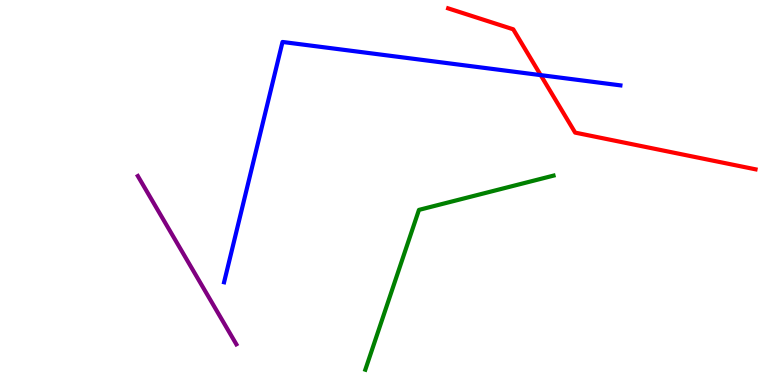[{'lines': ['blue', 'red'], 'intersections': [{'x': 6.98, 'y': 8.05}]}, {'lines': ['green', 'red'], 'intersections': []}, {'lines': ['purple', 'red'], 'intersections': []}, {'lines': ['blue', 'green'], 'intersections': []}, {'lines': ['blue', 'purple'], 'intersections': []}, {'lines': ['green', 'purple'], 'intersections': []}]